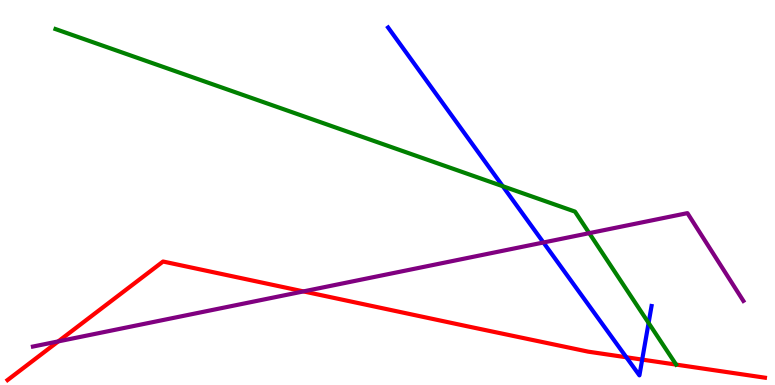[{'lines': ['blue', 'red'], 'intersections': [{'x': 8.08, 'y': 0.72}, {'x': 8.29, 'y': 0.66}]}, {'lines': ['green', 'red'], 'intersections': []}, {'lines': ['purple', 'red'], 'intersections': [{'x': 0.752, 'y': 1.13}, {'x': 3.92, 'y': 2.43}]}, {'lines': ['blue', 'green'], 'intersections': [{'x': 6.49, 'y': 5.16}, {'x': 8.37, 'y': 1.61}]}, {'lines': ['blue', 'purple'], 'intersections': [{'x': 7.01, 'y': 3.7}]}, {'lines': ['green', 'purple'], 'intersections': [{'x': 7.6, 'y': 3.94}]}]